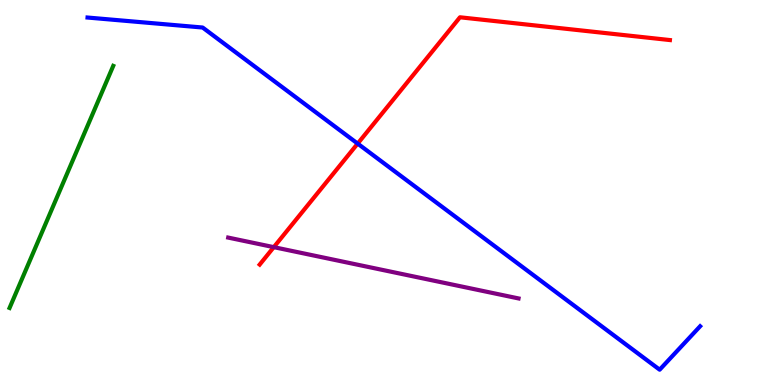[{'lines': ['blue', 'red'], 'intersections': [{'x': 4.62, 'y': 6.27}]}, {'lines': ['green', 'red'], 'intersections': []}, {'lines': ['purple', 'red'], 'intersections': [{'x': 3.53, 'y': 3.58}]}, {'lines': ['blue', 'green'], 'intersections': []}, {'lines': ['blue', 'purple'], 'intersections': []}, {'lines': ['green', 'purple'], 'intersections': []}]